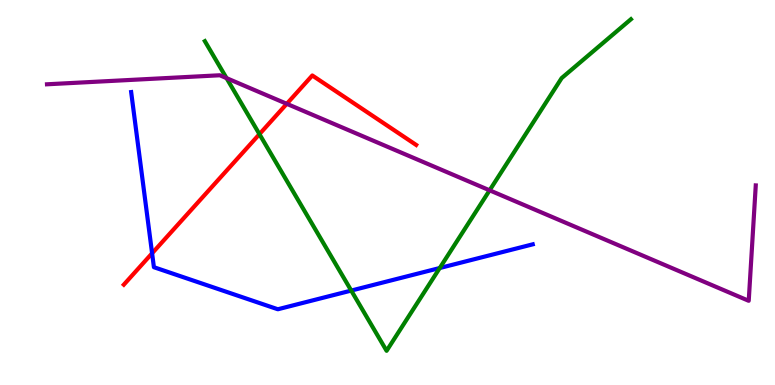[{'lines': ['blue', 'red'], 'intersections': [{'x': 1.96, 'y': 3.42}]}, {'lines': ['green', 'red'], 'intersections': [{'x': 3.35, 'y': 6.52}]}, {'lines': ['purple', 'red'], 'intersections': [{'x': 3.7, 'y': 7.3}]}, {'lines': ['blue', 'green'], 'intersections': [{'x': 4.53, 'y': 2.45}, {'x': 5.67, 'y': 3.04}]}, {'lines': ['blue', 'purple'], 'intersections': []}, {'lines': ['green', 'purple'], 'intersections': [{'x': 2.92, 'y': 7.97}, {'x': 6.32, 'y': 5.06}]}]